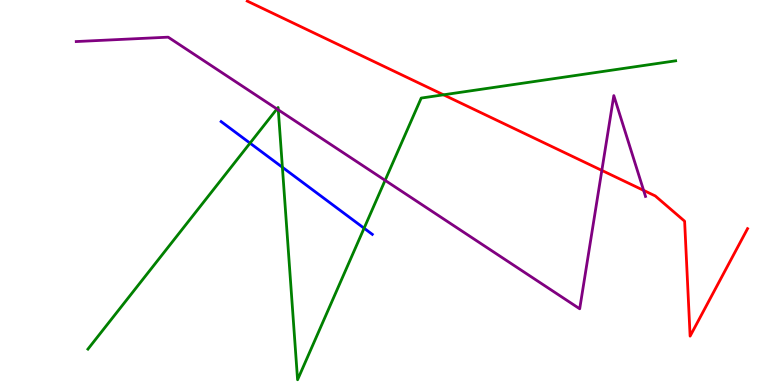[{'lines': ['blue', 'red'], 'intersections': []}, {'lines': ['green', 'red'], 'intersections': [{'x': 5.72, 'y': 7.54}]}, {'lines': ['purple', 'red'], 'intersections': [{'x': 7.77, 'y': 5.57}, {'x': 8.3, 'y': 5.06}]}, {'lines': ['blue', 'green'], 'intersections': [{'x': 3.23, 'y': 6.28}, {'x': 3.64, 'y': 5.66}, {'x': 4.7, 'y': 4.07}]}, {'lines': ['blue', 'purple'], 'intersections': []}, {'lines': ['green', 'purple'], 'intersections': [{'x': 3.57, 'y': 7.17}, {'x': 3.59, 'y': 7.15}, {'x': 4.97, 'y': 5.32}]}]